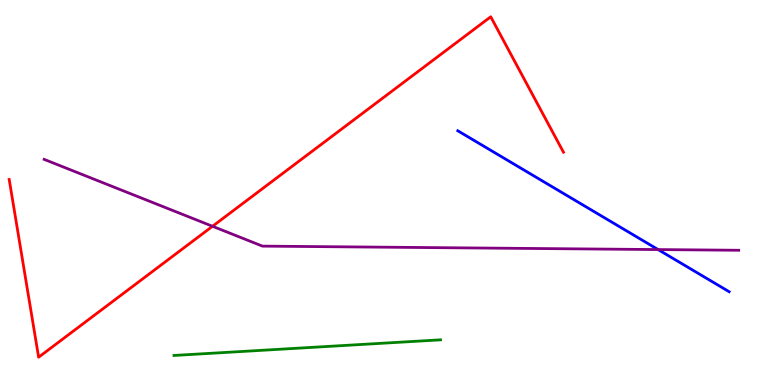[{'lines': ['blue', 'red'], 'intersections': []}, {'lines': ['green', 'red'], 'intersections': []}, {'lines': ['purple', 'red'], 'intersections': [{'x': 2.74, 'y': 4.12}]}, {'lines': ['blue', 'green'], 'intersections': []}, {'lines': ['blue', 'purple'], 'intersections': [{'x': 8.49, 'y': 3.52}]}, {'lines': ['green', 'purple'], 'intersections': []}]